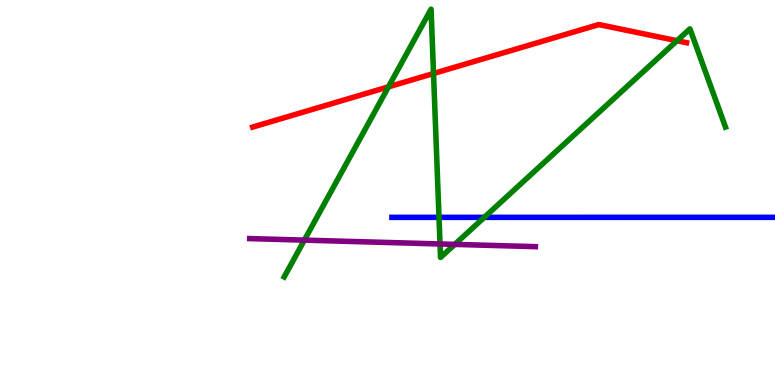[{'lines': ['blue', 'red'], 'intersections': []}, {'lines': ['green', 'red'], 'intersections': [{'x': 5.01, 'y': 7.74}, {'x': 5.59, 'y': 8.09}, {'x': 8.74, 'y': 8.94}]}, {'lines': ['purple', 'red'], 'intersections': []}, {'lines': ['blue', 'green'], 'intersections': [{'x': 5.66, 'y': 4.35}, {'x': 6.25, 'y': 4.35}]}, {'lines': ['blue', 'purple'], 'intersections': []}, {'lines': ['green', 'purple'], 'intersections': [{'x': 3.93, 'y': 3.76}, {'x': 5.68, 'y': 3.66}, {'x': 5.87, 'y': 3.65}]}]